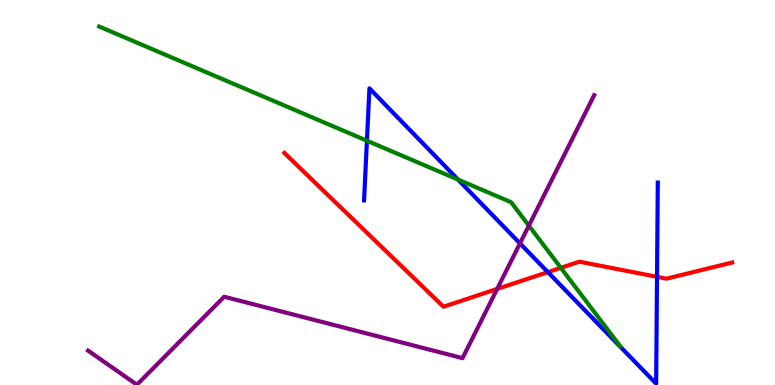[{'lines': ['blue', 'red'], 'intersections': [{'x': 7.07, 'y': 2.93}, {'x': 8.48, 'y': 2.81}]}, {'lines': ['green', 'red'], 'intersections': [{'x': 7.24, 'y': 3.04}]}, {'lines': ['purple', 'red'], 'intersections': [{'x': 6.42, 'y': 2.5}]}, {'lines': ['blue', 'green'], 'intersections': [{'x': 4.73, 'y': 6.34}, {'x': 5.91, 'y': 5.34}]}, {'lines': ['blue', 'purple'], 'intersections': [{'x': 6.71, 'y': 3.68}]}, {'lines': ['green', 'purple'], 'intersections': [{'x': 6.82, 'y': 4.14}]}]